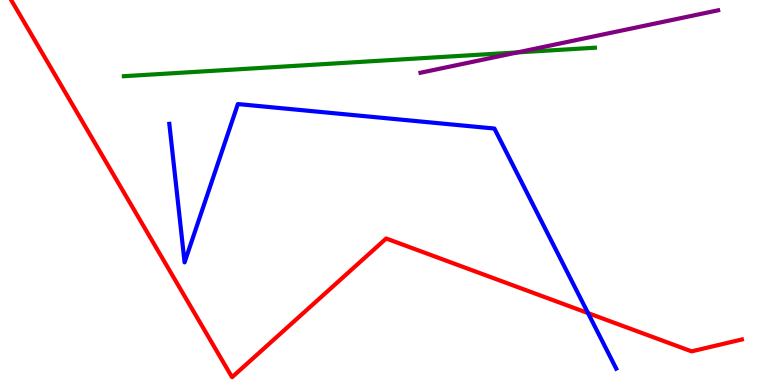[{'lines': ['blue', 'red'], 'intersections': [{'x': 7.59, 'y': 1.87}]}, {'lines': ['green', 'red'], 'intersections': []}, {'lines': ['purple', 'red'], 'intersections': []}, {'lines': ['blue', 'green'], 'intersections': []}, {'lines': ['blue', 'purple'], 'intersections': []}, {'lines': ['green', 'purple'], 'intersections': [{'x': 6.68, 'y': 8.64}]}]